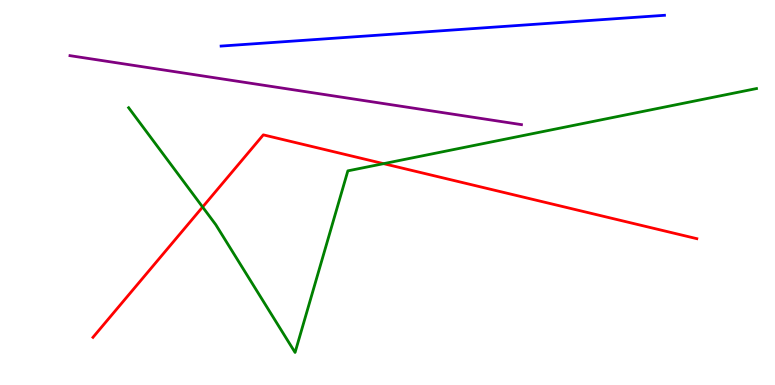[{'lines': ['blue', 'red'], 'intersections': []}, {'lines': ['green', 'red'], 'intersections': [{'x': 2.61, 'y': 4.62}, {'x': 4.95, 'y': 5.75}]}, {'lines': ['purple', 'red'], 'intersections': []}, {'lines': ['blue', 'green'], 'intersections': []}, {'lines': ['blue', 'purple'], 'intersections': []}, {'lines': ['green', 'purple'], 'intersections': []}]